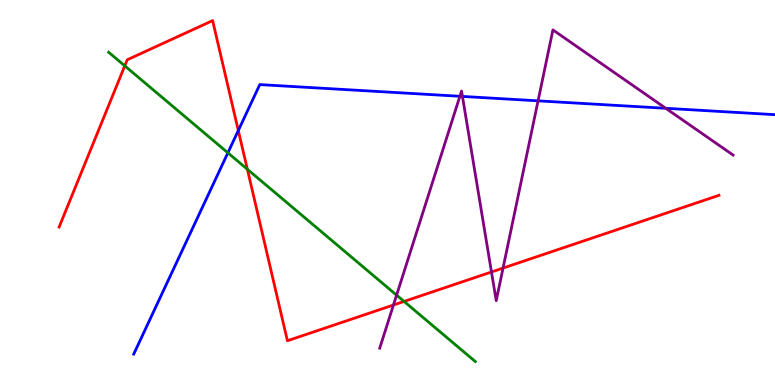[{'lines': ['blue', 'red'], 'intersections': [{'x': 3.07, 'y': 6.61}]}, {'lines': ['green', 'red'], 'intersections': [{'x': 1.61, 'y': 8.29}, {'x': 3.19, 'y': 5.6}, {'x': 5.21, 'y': 2.17}]}, {'lines': ['purple', 'red'], 'intersections': [{'x': 5.08, 'y': 2.08}, {'x': 6.34, 'y': 2.94}, {'x': 6.49, 'y': 3.04}]}, {'lines': ['blue', 'green'], 'intersections': [{'x': 2.94, 'y': 6.03}]}, {'lines': ['blue', 'purple'], 'intersections': [{'x': 5.93, 'y': 7.5}, {'x': 5.97, 'y': 7.5}, {'x': 6.94, 'y': 7.38}, {'x': 8.59, 'y': 7.19}]}, {'lines': ['green', 'purple'], 'intersections': [{'x': 5.12, 'y': 2.33}]}]